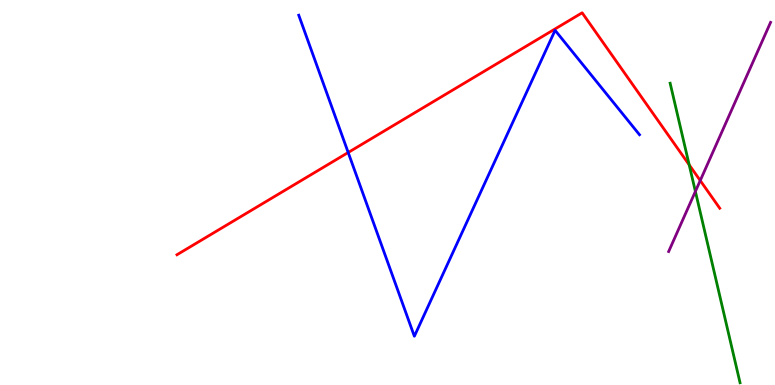[{'lines': ['blue', 'red'], 'intersections': [{'x': 4.49, 'y': 6.04}]}, {'lines': ['green', 'red'], 'intersections': [{'x': 8.89, 'y': 5.72}]}, {'lines': ['purple', 'red'], 'intersections': [{'x': 9.04, 'y': 5.31}]}, {'lines': ['blue', 'green'], 'intersections': []}, {'lines': ['blue', 'purple'], 'intersections': []}, {'lines': ['green', 'purple'], 'intersections': [{'x': 8.97, 'y': 5.03}]}]